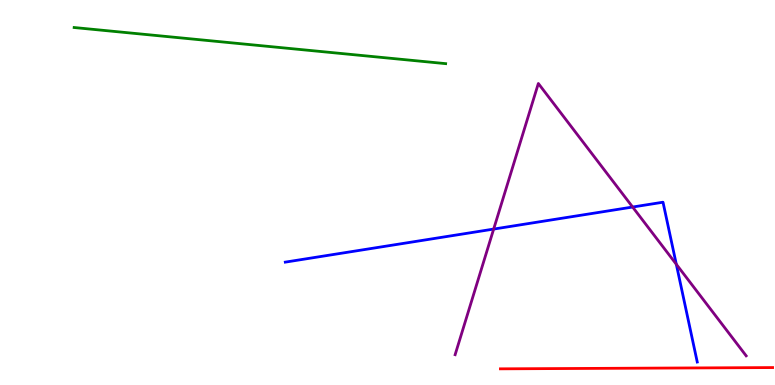[{'lines': ['blue', 'red'], 'intersections': []}, {'lines': ['green', 'red'], 'intersections': []}, {'lines': ['purple', 'red'], 'intersections': []}, {'lines': ['blue', 'green'], 'intersections': []}, {'lines': ['blue', 'purple'], 'intersections': [{'x': 6.37, 'y': 4.05}, {'x': 8.16, 'y': 4.62}, {'x': 8.73, 'y': 3.14}]}, {'lines': ['green', 'purple'], 'intersections': []}]